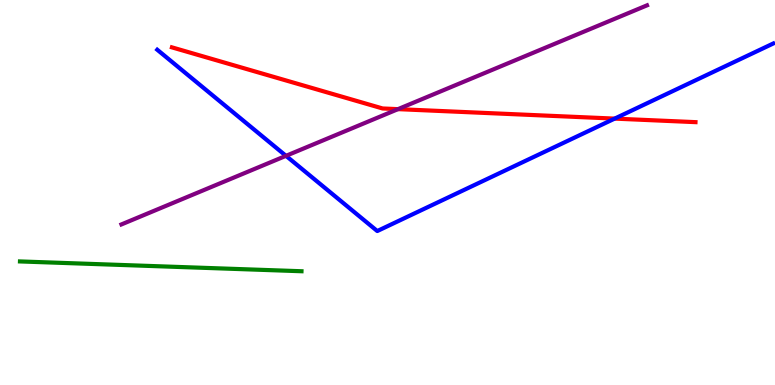[{'lines': ['blue', 'red'], 'intersections': [{'x': 7.93, 'y': 6.92}]}, {'lines': ['green', 'red'], 'intersections': []}, {'lines': ['purple', 'red'], 'intersections': [{'x': 5.14, 'y': 7.17}]}, {'lines': ['blue', 'green'], 'intersections': []}, {'lines': ['blue', 'purple'], 'intersections': [{'x': 3.69, 'y': 5.95}]}, {'lines': ['green', 'purple'], 'intersections': []}]